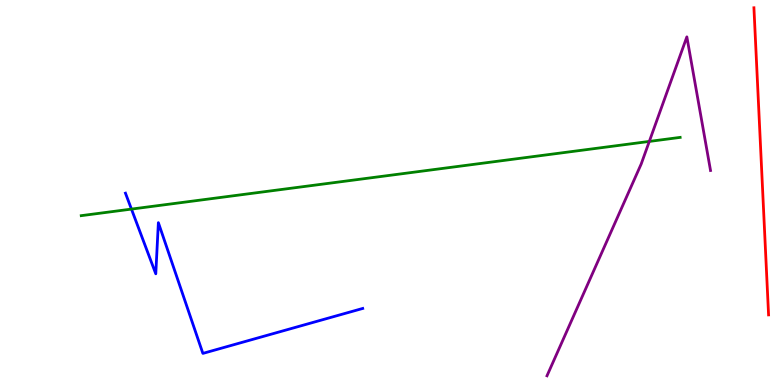[{'lines': ['blue', 'red'], 'intersections': []}, {'lines': ['green', 'red'], 'intersections': []}, {'lines': ['purple', 'red'], 'intersections': []}, {'lines': ['blue', 'green'], 'intersections': [{'x': 1.7, 'y': 4.57}]}, {'lines': ['blue', 'purple'], 'intersections': []}, {'lines': ['green', 'purple'], 'intersections': [{'x': 8.38, 'y': 6.33}]}]